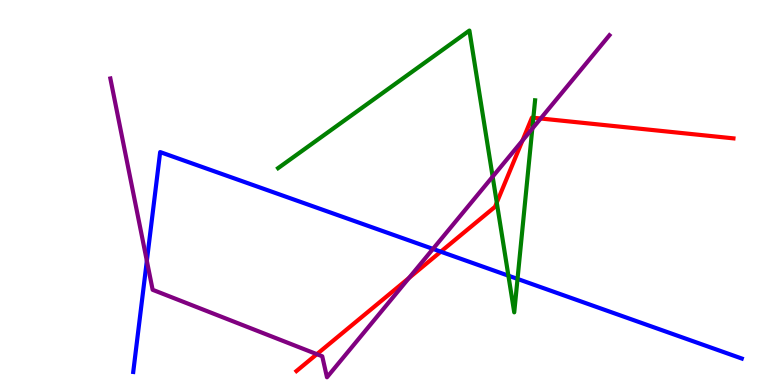[{'lines': ['blue', 'red'], 'intersections': [{'x': 5.69, 'y': 3.46}]}, {'lines': ['green', 'red'], 'intersections': [{'x': 6.41, 'y': 4.74}, {'x': 6.88, 'y': 6.94}]}, {'lines': ['purple', 'red'], 'intersections': [{'x': 4.09, 'y': 0.8}, {'x': 5.28, 'y': 2.78}, {'x': 6.74, 'y': 6.35}, {'x': 6.98, 'y': 6.92}]}, {'lines': ['blue', 'green'], 'intersections': [{'x': 6.56, 'y': 2.84}, {'x': 6.68, 'y': 2.76}]}, {'lines': ['blue', 'purple'], 'intersections': [{'x': 1.89, 'y': 3.23}, {'x': 5.59, 'y': 3.53}]}, {'lines': ['green', 'purple'], 'intersections': [{'x': 6.36, 'y': 5.41}, {'x': 6.87, 'y': 6.66}]}]